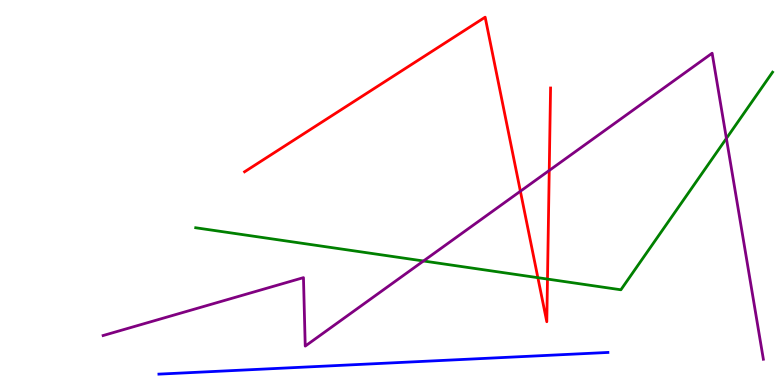[{'lines': ['blue', 'red'], 'intersections': []}, {'lines': ['green', 'red'], 'intersections': [{'x': 6.94, 'y': 2.79}, {'x': 7.06, 'y': 2.75}]}, {'lines': ['purple', 'red'], 'intersections': [{'x': 6.71, 'y': 5.03}, {'x': 7.09, 'y': 5.57}]}, {'lines': ['blue', 'green'], 'intersections': []}, {'lines': ['blue', 'purple'], 'intersections': []}, {'lines': ['green', 'purple'], 'intersections': [{'x': 5.46, 'y': 3.22}, {'x': 9.37, 'y': 6.4}]}]